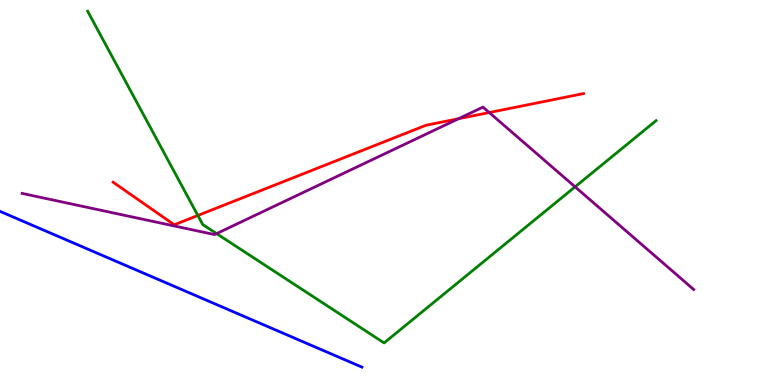[{'lines': ['blue', 'red'], 'intersections': []}, {'lines': ['green', 'red'], 'intersections': [{'x': 2.55, 'y': 4.4}]}, {'lines': ['purple', 'red'], 'intersections': [{'x': 5.92, 'y': 6.92}, {'x': 6.31, 'y': 7.08}]}, {'lines': ['blue', 'green'], 'intersections': []}, {'lines': ['blue', 'purple'], 'intersections': []}, {'lines': ['green', 'purple'], 'intersections': [{'x': 2.79, 'y': 3.93}, {'x': 7.42, 'y': 5.15}]}]